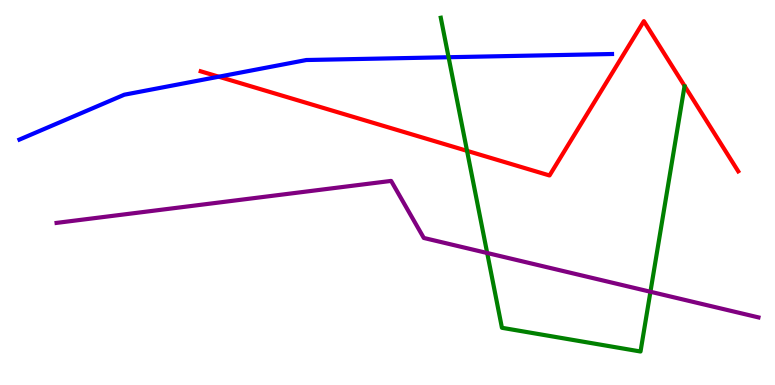[{'lines': ['blue', 'red'], 'intersections': [{'x': 2.82, 'y': 8.01}]}, {'lines': ['green', 'red'], 'intersections': [{'x': 6.03, 'y': 6.08}]}, {'lines': ['purple', 'red'], 'intersections': []}, {'lines': ['blue', 'green'], 'intersections': [{'x': 5.79, 'y': 8.51}]}, {'lines': ['blue', 'purple'], 'intersections': []}, {'lines': ['green', 'purple'], 'intersections': [{'x': 6.29, 'y': 3.43}, {'x': 8.39, 'y': 2.42}]}]